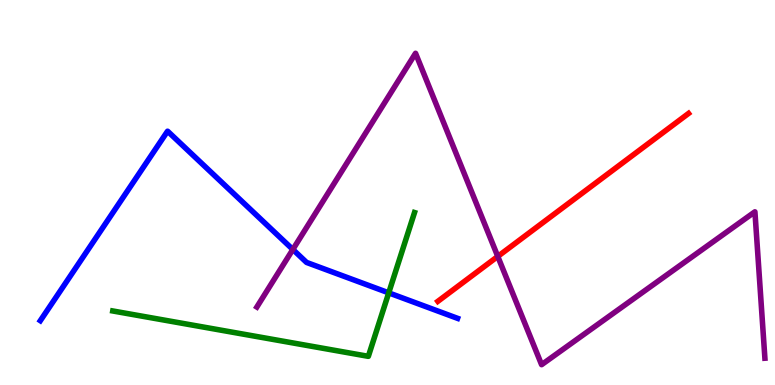[{'lines': ['blue', 'red'], 'intersections': []}, {'lines': ['green', 'red'], 'intersections': []}, {'lines': ['purple', 'red'], 'intersections': [{'x': 6.42, 'y': 3.34}]}, {'lines': ['blue', 'green'], 'intersections': [{'x': 5.02, 'y': 2.39}]}, {'lines': ['blue', 'purple'], 'intersections': [{'x': 3.78, 'y': 3.52}]}, {'lines': ['green', 'purple'], 'intersections': []}]